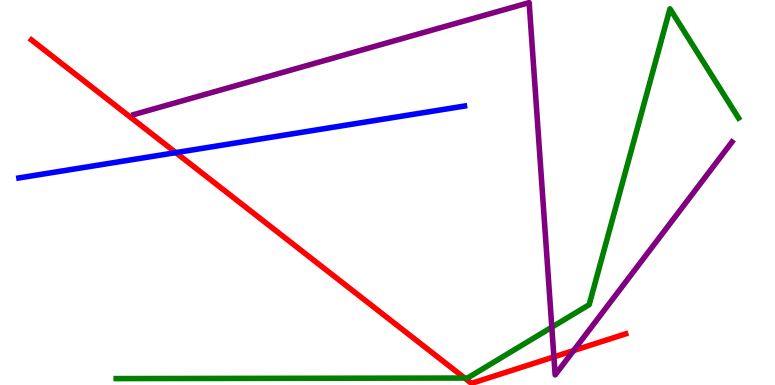[{'lines': ['blue', 'red'], 'intersections': [{'x': 2.27, 'y': 6.04}]}, {'lines': ['green', 'red'], 'intersections': [{'x': 6.0, 'y': 0.181}]}, {'lines': ['purple', 'red'], 'intersections': [{'x': 7.15, 'y': 0.73}, {'x': 7.4, 'y': 0.894}]}, {'lines': ['blue', 'green'], 'intersections': []}, {'lines': ['blue', 'purple'], 'intersections': []}, {'lines': ['green', 'purple'], 'intersections': [{'x': 7.12, 'y': 1.5}]}]